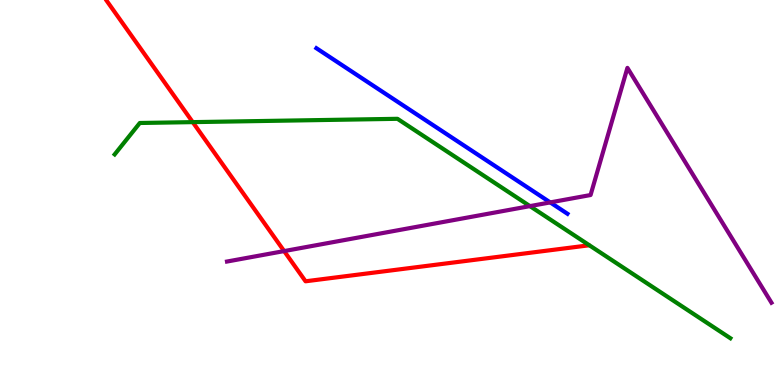[{'lines': ['blue', 'red'], 'intersections': []}, {'lines': ['green', 'red'], 'intersections': [{'x': 2.49, 'y': 6.83}]}, {'lines': ['purple', 'red'], 'intersections': [{'x': 3.67, 'y': 3.48}]}, {'lines': ['blue', 'green'], 'intersections': []}, {'lines': ['blue', 'purple'], 'intersections': [{'x': 7.1, 'y': 4.74}]}, {'lines': ['green', 'purple'], 'intersections': [{'x': 6.84, 'y': 4.65}]}]